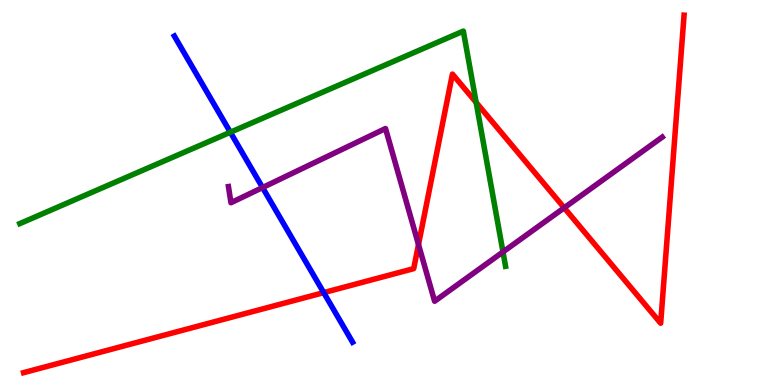[{'lines': ['blue', 'red'], 'intersections': [{'x': 4.18, 'y': 2.4}]}, {'lines': ['green', 'red'], 'intersections': [{'x': 6.14, 'y': 7.34}]}, {'lines': ['purple', 'red'], 'intersections': [{'x': 5.4, 'y': 3.65}, {'x': 7.28, 'y': 4.6}]}, {'lines': ['blue', 'green'], 'intersections': [{'x': 2.97, 'y': 6.57}]}, {'lines': ['blue', 'purple'], 'intersections': [{'x': 3.39, 'y': 5.13}]}, {'lines': ['green', 'purple'], 'intersections': [{'x': 6.49, 'y': 3.46}]}]